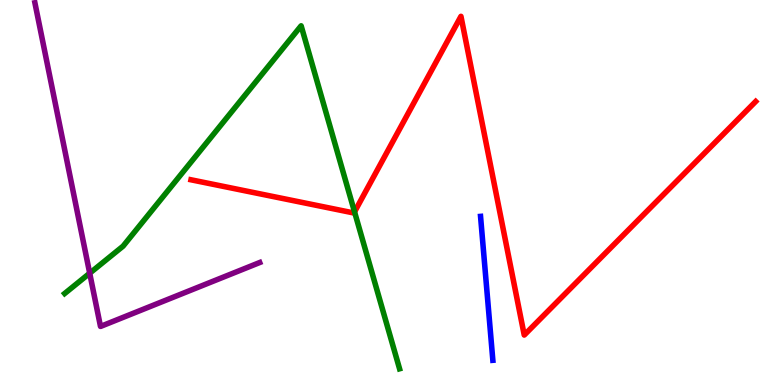[{'lines': ['blue', 'red'], 'intersections': []}, {'lines': ['green', 'red'], 'intersections': [{'x': 4.57, 'y': 4.5}]}, {'lines': ['purple', 'red'], 'intersections': []}, {'lines': ['blue', 'green'], 'intersections': []}, {'lines': ['blue', 'purple'], 'intersections': []}, {'lines': ['green', 'purple'], 'intersections': [{'x': 1.16, 'y': 2.9}]}]